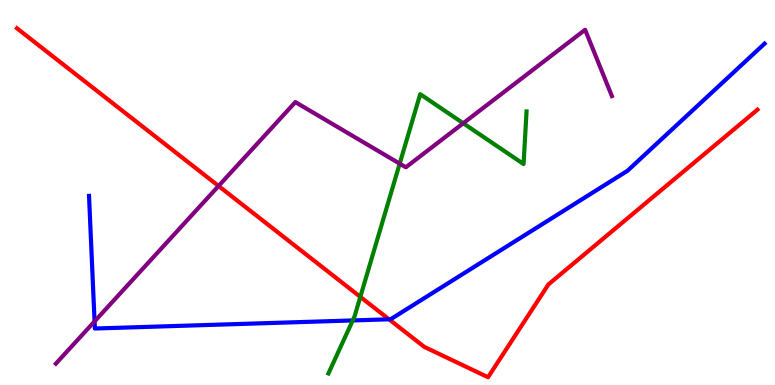[{'lines': ['blue', 'red'], 'intersections': [{'x': 5.02, 'y': 1.71}]}, {'lines': ['green', 'red'], 'intersections': [{'x': 4.65, 'y': 2.29}]}, {'lines': ['purple', 'red'], 'intersections': [{'x': 2.82, 'y': 5.17}]}, {'lines': ['blue', 'green'], 'intersections': [{'x': 4.55, 'y': 1.68}]}, {'lines': ['blue', 'purple'], 'intersections': [{'x': 1.22, 'y': 1.65}]}, {'lines': ['green', 'purple'], 'intersections': [{'x': 5.16, 'y': 5.75}, {'x': 5.98, 'y': 6.8}]}]